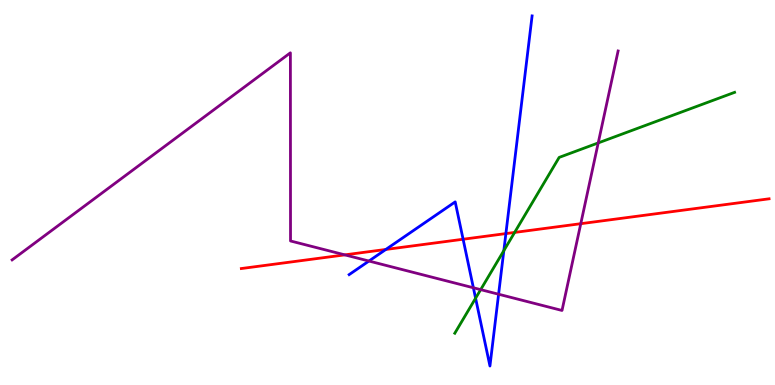[{'lines': ['blue', 'red'], 'intersections': [{'x': 4.98, 'y': 3.52}, {'x': 5.98, 'y': 3.79}, {'x': 6.53, 'y': 3.93}]}, {'lines': ['green', 'red'], 'intersections': [{'x': 6.64, 'y': 3.96}]}, {'lines': ['purple', 'red'], 'intersections': [{'x': 4.45, 'y': 3.38}, {'x': 7.49, 'y': 4.19}]}, {'lines': ['blue', 'green'], 'intersections': [{'x': 6.14, 'y': 2.25}, {'x': 6.5, 'y': 3.49}]}, {'lines': ['blue', 'purple'], 'intersections': [{'x': 4.76, 'y': 3.22}, {'x': 6.11, 'y': 2.53}, {'x': 6.43, 'y': 2.36}]}, {'lines': ['green', 'purple'], 'intersections': [{'x': 6.2, 'y': 2.48}, {'x': 7.72, 'y': 6.29}]}]